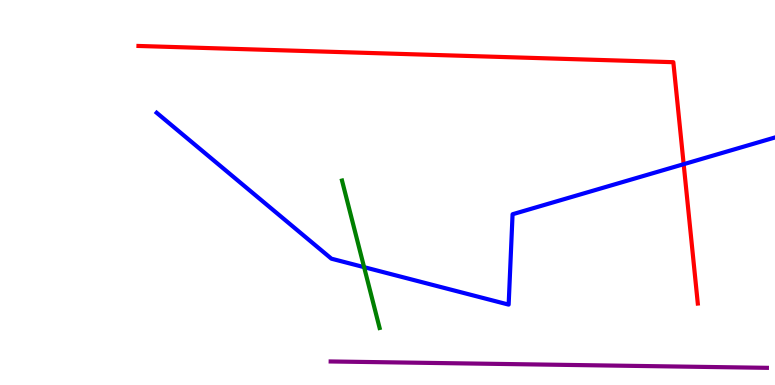[{'lines': ['blue', 'red'], 'intersections': [{'x': 8.82, 'y': 5.74}]}, {'lines': ['green', 'red'], 'intersections': []}, {'lines': ['purple', 'red'], 'intersections': []}, {'lines': ['blue', 'green'], 'intersections': [{'x': 4.7, 'y': 3.06}]}, {'lines': ['blue', 'purple'], 'intersections': []}, {'lines': ['green', 'purple'], 'intersections': []}]